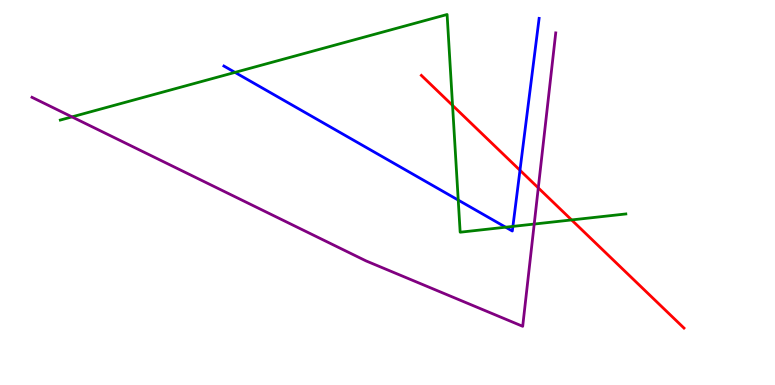[{'lines': ['blue', 'red'], 'intersections': [{'x': 6.71, 'y': 5.58}]}, {'lines': ['green', 'red'], 'intersections': [{'x': 5.84, 'y': 7.26}, {'x': 7.38, 'y': 4.29}]}, {'lines': ['purple', 'red'], 'intersections': [{'x': 6.95, 'y': 5.12}]}, {'lines': ['blue', 'green'], 'intersections': [{'x': 3.03, 'y': 8.12}, {'x': 5.91, 'y': 4.8}, {'x': 6.52, 'y': 4.1}, {'x': 6.62, 'y': 4.12}]}, {'lines': ['blue', 'purple'], 'intersections': []}, {'lines': ['green', 'purple'], 'intersections': [{'x': 0.928, 'y': 6.96}, {'x': 6.89, 'y': 4.18}]}]